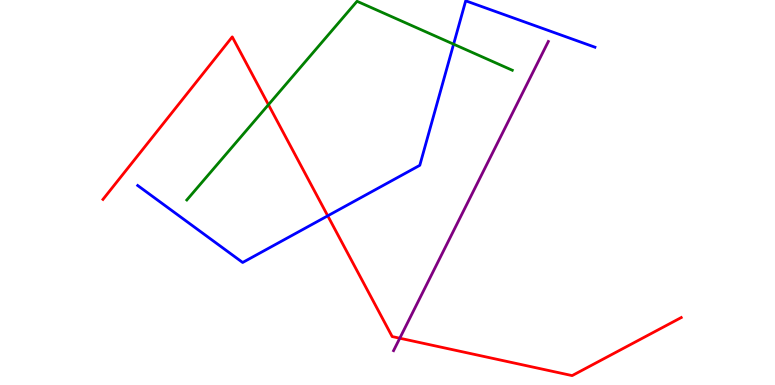[{'lines': ['blue', 'red'], 'intersections': [{'x': 4.23, 'y': 4.39}]}, {'lines': ['green', 'red'], 'intersections': [{'x': 3.46, 'y': 7.28}]}, {'lines': ['purple', 'red'], 'intersections': [{'x': 5.16, 'y': 1.22}]}, {'lines': ['blue', 'green'], 'intersections': [{'x': 5.85, 'y': 8.85}]}, {'lines': ['blue', 'purple'], 'intersections': []}, {'lines': ['green', 'purple'], 'intersections': []}]